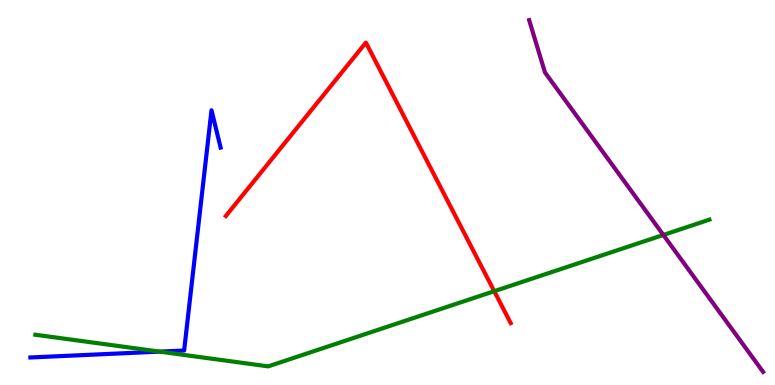[{'lines': ['blue', 'red'], 'intersections': []}, {'lines': ['green', 'red'], 'intersections': [{'x': 6.38, 'y': 2.44}]}, {'lines': ['purple', 'red'], 'intersections': []}, {'lines': ['blue', 'green'], 'intersections': [{'x': 2.06, 'y': 0.867}]}, {'lines': ['blue', 'purple'], 'intersections': []}, {'lines': ['green', 'purple'], 'intersections': [{'x': 8.56, 'y': 3.9}]}]